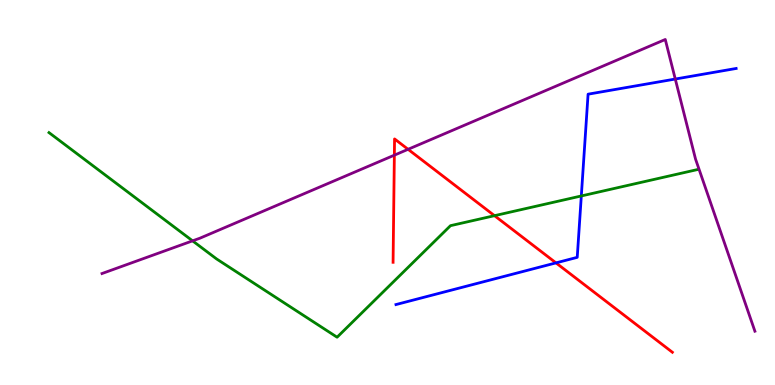[{'lines': ['blue', 'red'], 'intersections': [{'x': 7.17, 'y': 3.17}]}, {'lines': ['green', 'red'], 'intersections': [{'x': 6.38, 'y': 4.4}]}, {'lines': ['purple', 'red'], 'intersections': [{'x': 5.09, 'y': 5.97}, {'x': 5.27, 'y': 6.12}]}, {'lines': ['blue', 'green'], 'intersections': [{'x': 7.5, 'y': 4.91}]}, {'lines': ['blue', 'purple'], 'intersections': [{'x': 8.71, 'y': 7.95}]}, {'lines': ['green', 'purple'], 'intersections': [{'x': 2.48, 'y': 3.74}]}]